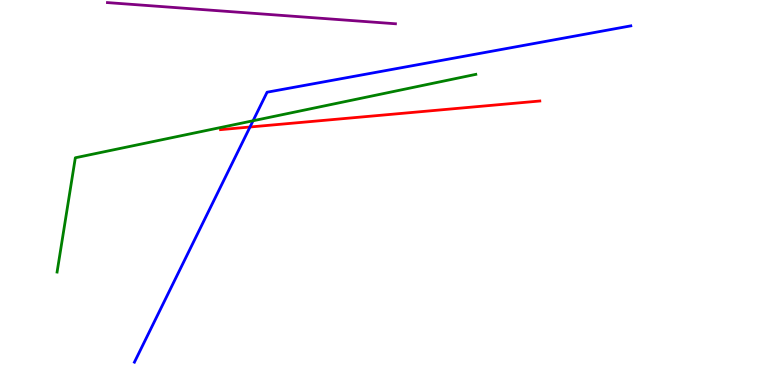[{'lines': ['blue', 'red'], 'intersections': [{'x': 3.23, 'y': 6.7}]}, {'lines': ['green', 'red'], 'intersections': []}, {'lines': ['purple', 'red'], 'intersections': []}, {'lines': ['blue', 'green'], 'intersections': [{'x': 3.27, 'y': 6.86}]}, {'lines': ['blue', 'purple'], 'intersections': []}, {'lines': ['green', 'purple'], 'intersections': []}]